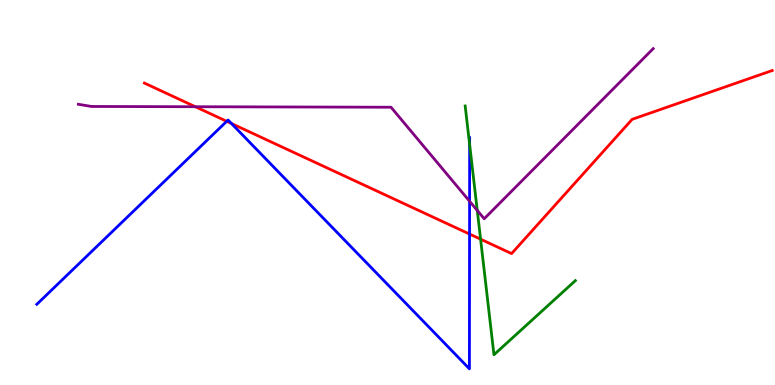[{'lines': ['blue', 'red'], 'intersections': [{'x': 2.93, 'y': 6.85}, {'x': 2.99, 'y': 6.79}, {'x': 6.06, 'y': 3.92}]}, {'lines': ['green', 'red'], 'intersections': [{'x': 6.2, 'y': 3.79}]}, {'lines': ['purple', 'red'], 'intersections': [{'x': 2.52, 'y': 7.23}]}, {'lines': ['blue', 'green'], 'intersections': [{'x': 6.06, 'y': 6.25}]}, {'lines': ['blue', 'purple'], 'intersections': [{'x': 6.06, 'y': 4.77}]}, {'lines': ['green', 'purple'], 'intersections': [{'x': 6.16, 'y': 4.53}]}]